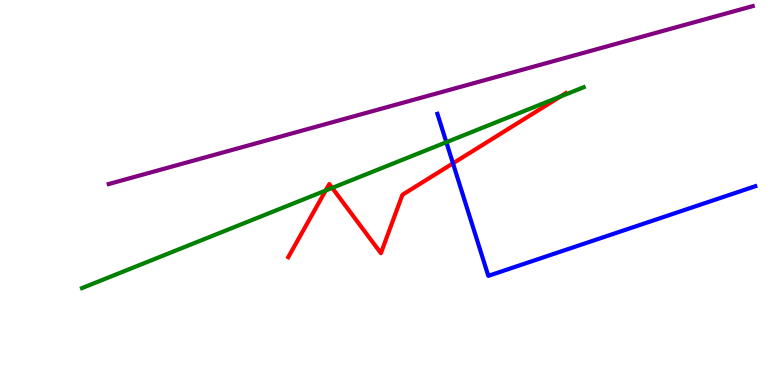[{'lines': ['blue', 'red'], 'intersections': [{'x': 5.84, 'y': 5.76}]}, {'lines': ['green', 'red'], 'intersections': [{'x': 4.2, 'y': 5.05}, {'x': 4.29, 'y': 5.12}, {'x': 7.23, 'y': 7.49}]}, {'lines': ['purple', 'red'], 'intersections': []}, {'lines': ['blue', 'green'], 'intersections': [{'x': 5.76, 'y': 6.31}]}, {'lines': ['blue', 'purple'], 'intersections': []}, {'lines': ['green', 'purple'], 'intersections': []}]